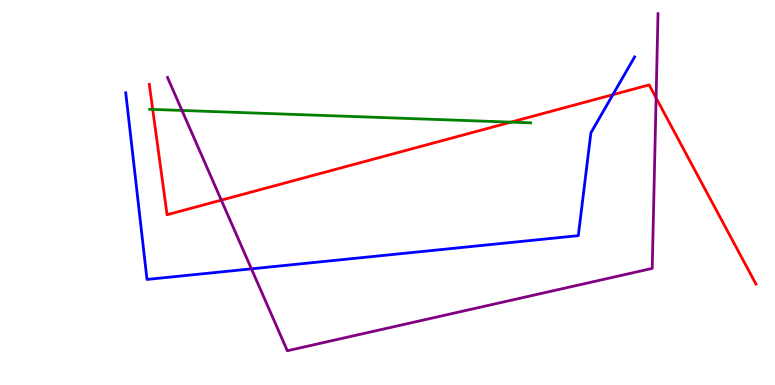[{'lines': ['blue', 'red'], 'intersections': [{'x': 7.91, 'y': 7.54}]}, {'lines': ['green', 'red'], 'intersections': [{'x': 1.97, 'y': 7.16}, {'x': 6.59, 'y': 6.83}]}, {'lines': ['purple', 'red'], 'intersections': [{'x': 2.86, 'y': 4.8}, {'x': 8.47, 'y': 7.46}]}, {'lines': ['blue', 'green'], 'intersections': []}, {'lines': ['blue', 'purple'], 'intersections': [{'x': 3.24, 'y': 3.02}]}, {'lines': ['green', 'purple'], 'intersections': [{'x': 2.35, 'y': 7.13}]}]